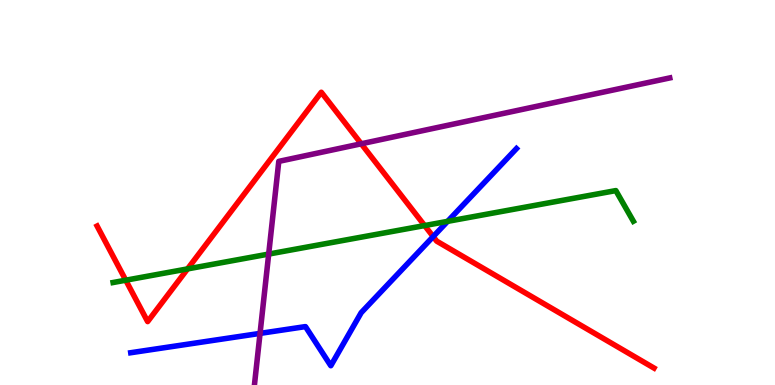[{'lines': ['blue', 'red'], 'intersections': [{'x': 5.59, 'y': 3.85}]}, {'lines': ['green', 'red'], 'intersections': [{'x': 1.62, 'y': 2.72}, {'x': 2.42, 'y': 3.02}, {'x': 5.48, 'y': 4.14}]}, {'lines': ['purple', 'red'], 'intersections': [{'x': 4.66, 'y': 6.27}]}, {'lines': ['blue', 'green'], 'intersections': [{'x': 5.78, 'y': 4.25}]}, {'lines': ['blue', 'purple'], 'intersections': [{'x': 3.36, 'y': 1.34}]}, {'lines': ['green', 'purple'], 'intersections': [{'x': 3.47, 'y': 3.4}]}]